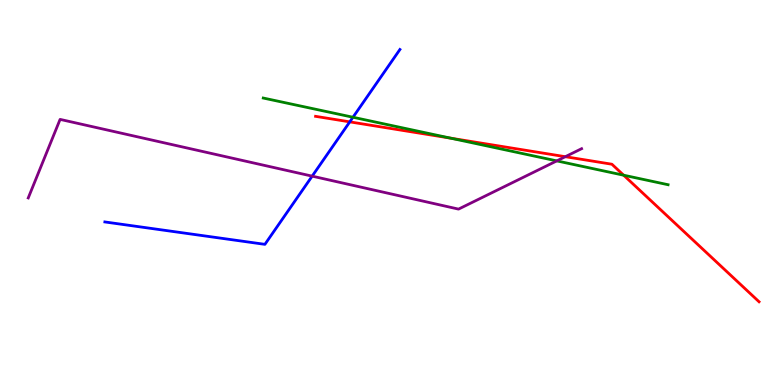[{'lines': ['blue', 'red'], 'intersections': [{'x': 4.51, 'y': 6.83}]}, {'lines': ['green', 'red'], 'intersections': [{'x': 5.82, 'y': 6.41}, {'x': 8.05, 'y': 5.45}]}, {'lines': ['purple', 'red'], 'intersections': [{'x': 7.29, 'y': 5.93}]}, {'lines': ['blue', 'green'], 'intersections': [{'x': 4.55, 'y': 6.95}]}, {'lines': ['blue', 'purple'], 'intersections': [{'x': 4.03, 'y': 5.42}]}, {'lines': ['green', 'purple'], 'intersections': [{'x': 7.18, 'y': 5.82}]}]